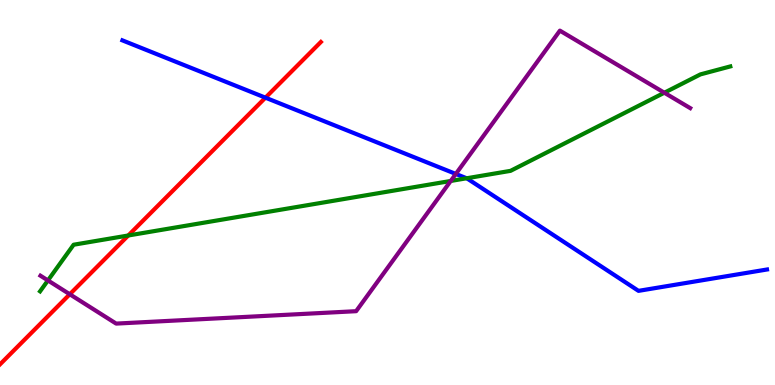[{'lines': ['blue', 'red'], 'intersections': [{'x': 3.43, 'y': 7.46}]}, {'lines': ['green', 'red'], 'intersections': [{'x': 1.66, 'y': 3.88}]}, {'lines': ['purple', 'red'], 'intersections': [{'x': 0.9, 'y': 2.36}]}, {'lines': ['blue', 'green'], 'intersections': [{'x': 6.02, 'y': 5.37}]}, {'lines': ['blue', 'purple'], 'intersections': [{'x': 5.88, 'y': 5.48}]}, {'lines': ['green', 'purple'], 'intersections': [{'x': 0.618, 'y': 2.72}, {'x': 5.82, 'y': 5.3}, {'x': 8.57, 'y': 7.59}]}]